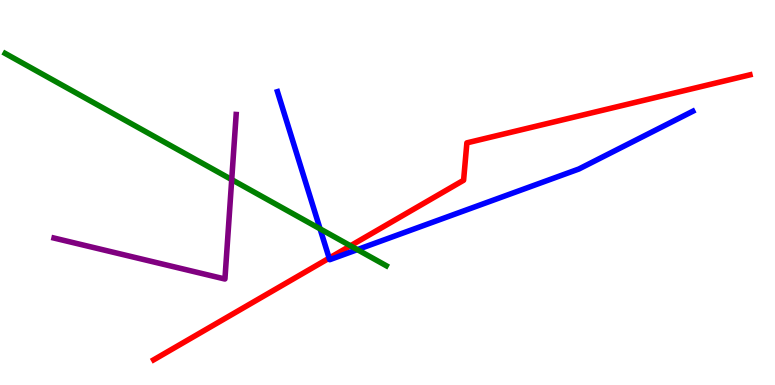[{'lines': ['blue', 'red'], 'intersections': [{'x': 4.25, 'y': 3.3}]}, {'lines': ['green', 'red'], 'intersections': [{'x': 4.52, 'y': 3.62}]}, {'lines': ['purple', 'red'], 'intersections': []}, {'lines': ['blue', 'green'], 'intersections': [{'x': 4.13, 'y': 4.06}, {'x': 4.61, 'y': 3.52}]}, {'lines': ['blue', 'purple'], 'intersections': []}, {'lines': ['green', 'purple'], 'intersections': [{'x': 2.99, 'y': 5.33}]}]